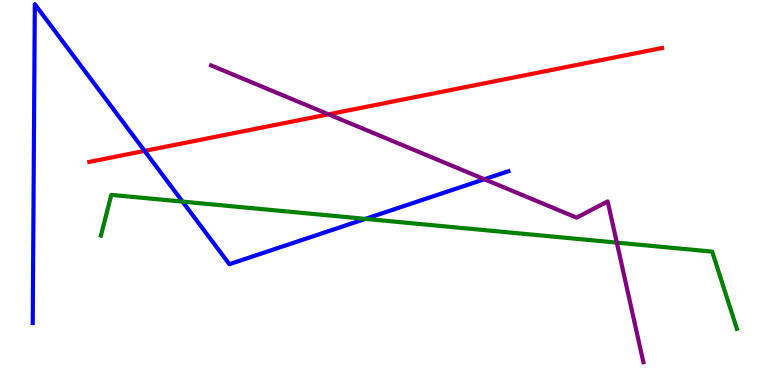[{'lines': ['blue', 'red'], 'intersections': [{'x': 1.87, 'y': 6.08}]}, {'lines': ['green', 'red'], 'intersections': []}, {'lines': ['purple', 'red'], 'intersections': [{'x': 4.24, 'y': 7.03}]}, {'lines': ['blue', 'green'], 'intersections': [{'x': 2.36, 'y': 4.76}, {'x': 4.72, 'y': 4.31}]}, {'lines': ['blue', 'purple'], 'intersections': [{'x': 6.25, 'y': 5.34}]}, {'lines': ['green', 'purple'], 'intersections': [{'x': 7.96, 'y': 3.7}]}]